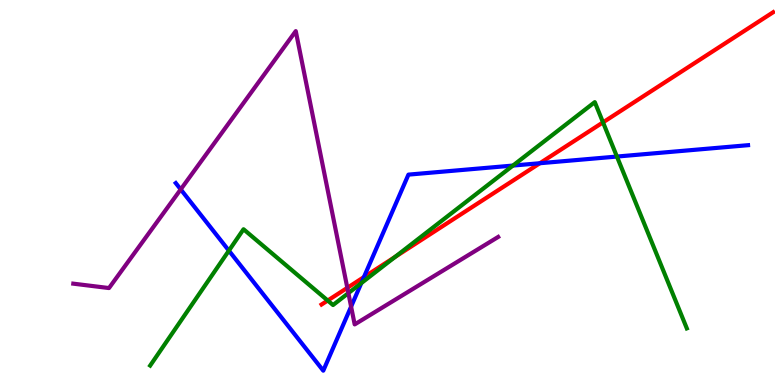[{'lines': ['blue', 'red'], 'intersections': [{'x': 4.7, 'y': 2.8}, {'x': 6.97, 'y': 5.76}]}, {'lines': ['green', 'red'], 'intersections': [{'x': 4.23, 'y': 2.19}, {'x': 5.1, 'y': 3.33}, {'x': 7.78, 'y': 6.82}]}, {'lines': ['purple', 'red'], 'intersections': [{'x': 4.48, 'y': 2.52}]}, {'lines': ['blue', 'green'], 'intersections': [{'x': 2.95, 'y': 3.49}, {'x': 4.66, 'y': 2.65}, {'x': 6.62, 'y': 5.7}, {'x': 7.96, 'y': 5.93}]}, {'lines': ['blue', 'purple'], 'intersections': [{'x': 2.33, 'y': 5.08}, {'x': 4.53, 'y': 2.04}]}, {'lines': ['green', 'purple'], 'intersections': [{'x': 4.5, 'y': 2.39}]}]